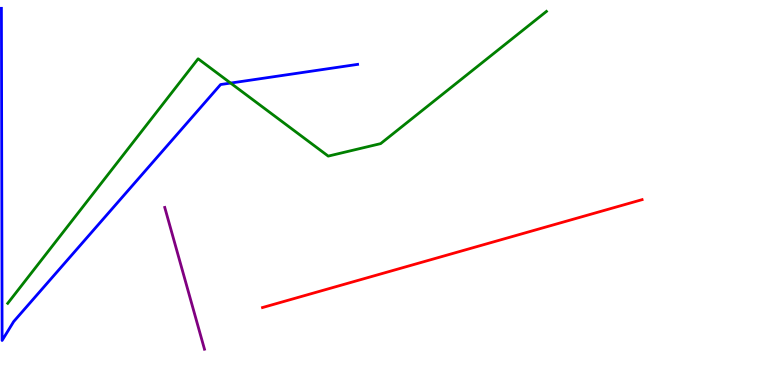[{'lines': ['blue', 'red'], 'intersections': []}, {'lines': ['green', 'red'], 'intersections': []}, {'lines': ['purple', 'red'], 'intersections': []}, {'lines': ['blue', 'green'], 'intersections': [{'x': 2.98, 'y': 7.84}]}, {'lines': ['blue', 'purple'], 'intersections': []}, {'lines': ['green', 'purple'], 'intersections': []}]